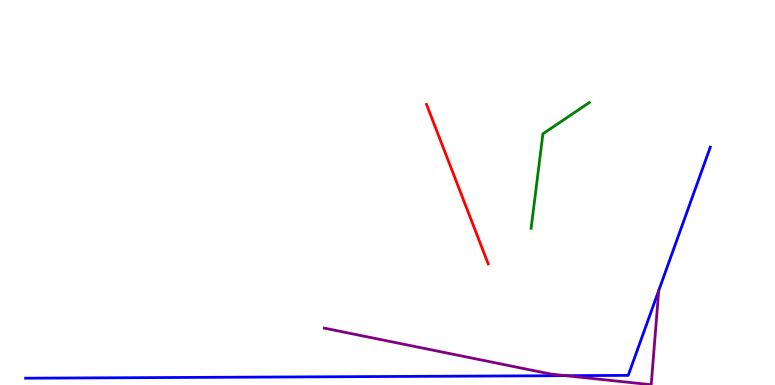[{'lines': ['blue', 'red'], 'intersections': []}, {'lines': ['green', 'red'], 'intersections': []}, {'lines': ['purple', 'red'], 'intersections': []}, {'lines': ['blue', 'green'], 'intersections': []}, {'lines': ['blue', 'purple'], 'intersections': [{'x': 7.3, 'y': 0.242}]}, {'lines': ['green', 'purple'], 'intersections': []}]